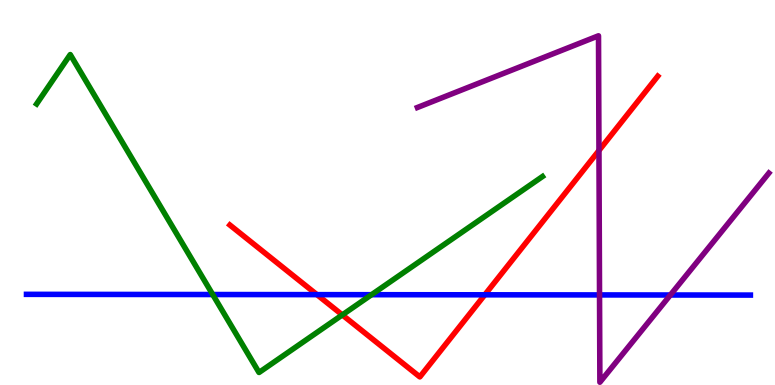[{'lines': ['blue', 'red'], 'intersections': [{'x': 4.09, 'y': 2.35}, {'x': 6.26, 'y': 2.34}]}, {'lines': ['green', 'red'], 'intersections': [{'x': 4.42, 'y': 1.82}]}, {'lines': ['purple', 'red'], 'intersections': [{'x': 7.73, 'y': 6.09}]}, {'lines': ['blue', 'green'], 'intersections': [{'x': 2.74, 'y': 2.35}, {'x': 4.79, 'y': 2.35}]}, {'lines': ['blue', 'purple'], 'intersections': [{'x': 7.74, 'y': 2.34}, {'x': 8.65, 'y': 2.34}]}, {'lines': ['green', 'purple'], 'intersections': []}]